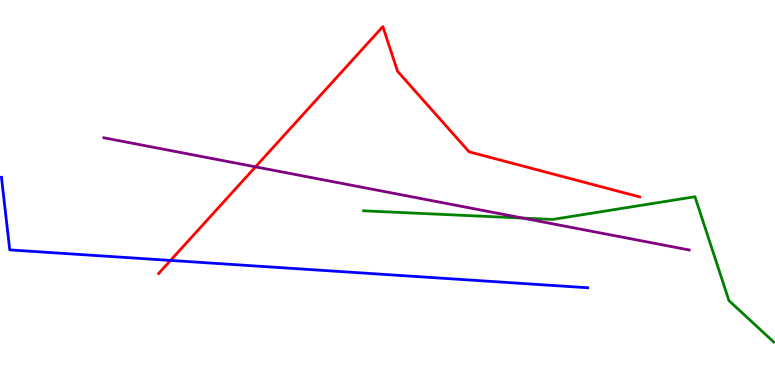[{'lines': ['blue', 'red'], 'intersections': [{'x': 2.2, 'y': 3.24}]}, {'lines': ['green', 'red'], 'intersections': []}, {'lines': ['purple', 'red'], 'intersections': [{'x': 3.3, 'y': 5.67}]}, {'lines': ['blue', 'green'], 'intersections': []}, {'lines': ['blue', 'purple'], 'intersections': []}, {'lines': ['green', 'purple'], 'intersections': [{'x': 6.75, 'y': 4.34}]}]